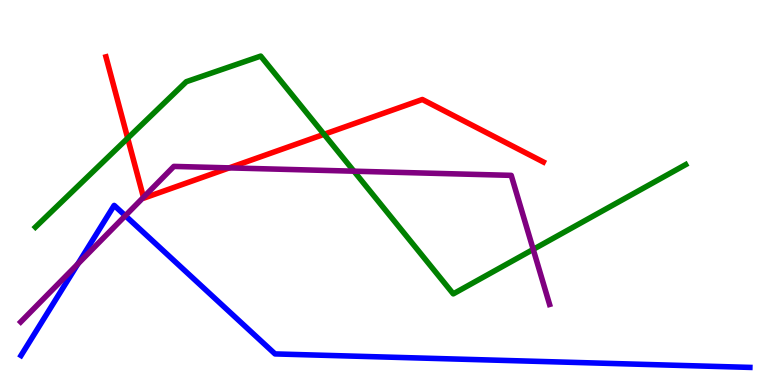[{'lines': ['blue', 'red'], 'intersections': []}, {'lines': ['green', 'red'], 'intersections': [{'x': 1.65, 'y': 6.41}, {'x': 4.18, 'y': 6.51}]}, {'lines': ['purple', 'red'], 'intersections': [{'x': 1.85, 'y': 4.88}, {'x': 2.96, 'y': 5.64}]}, {'lines': ['blue', 'green'], 'intersections': []}, {'lines': ['blue', 'purple'], 'intersections': [{'x': 1.0, 'y': 3.14}, {'x': 1.62, 'y': 4.4}]}, {'lines': ['green', 'purple'], 'intersections': [{'x': 4.57, 'y': 5.55}, {'x': 6.88, 'y': 3.52}]}]